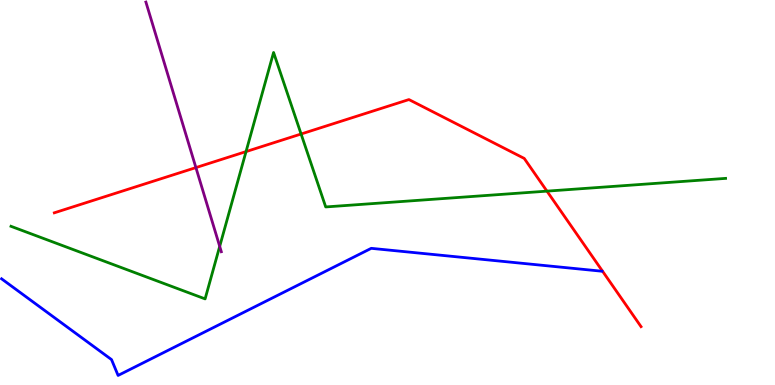[{'lines': ['blue', 'red'], 'intersections': []}, {'lines': ['green', 'red'], 'intersections': [{'x': 3.17, 'y': 6.06}, {'x': 3.89, 'y': 6.52}, {'x': 7.06, 'y': 5.04}]}, {'lines': ['purple', 'red'], 'intersections': [{'x': 2.53, 'y': 5.65}]}, {'lines': ['blue', 'green'], 'intersections': []}, {'lines': ['blue', 'purple'], 'intersections': []}, {'lines': ['green', 'purple'], 'intersections': [{'x': 2.83, 'y': 3.6}]}]